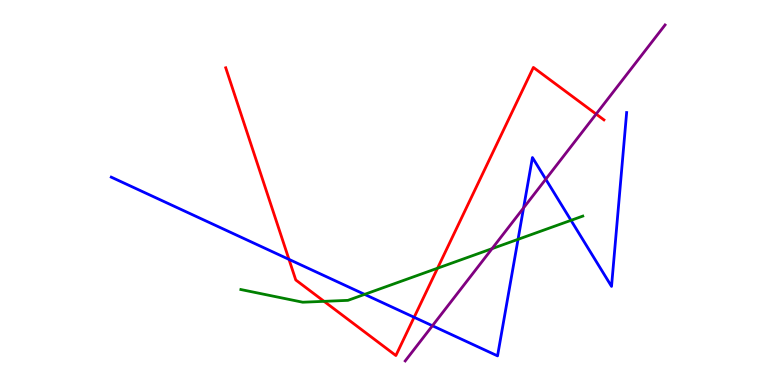[{'lines': ['blue', 'red'], 'intersections': [{'x': 3.73, 'y': 3.26}, {'x': 5.34, 'y': 1.76}]}, {'lines': ['green', 'red'], 'intersections': [{'x': 4.18, 'y': 2.17}, {'x': 5.65, 'y': 3.03}]}, {'lines': ['purple', 'red'], 'intersections': [{'x': 7.69, 'y': 7.04}]}, {'lines': ['blue', 'green'], 'intersections': [{'x': 4.7, 'y': 2.35}, {'x': 6.68, 'y': 3.78}, {'x': 7.37, 'y': 4.28}]}, {'lines': ['blue', 'purple'], 'intersections': [{'x': 5.58, 'y': 1.54}, {'x': 6.76, 'y': 4.6}, {'x': 7.04, 'y': 5.35}]}, {'lines': ['green', 'purple'], 'intersections': [{'x': 6.35, 'y': 3.54}]}]